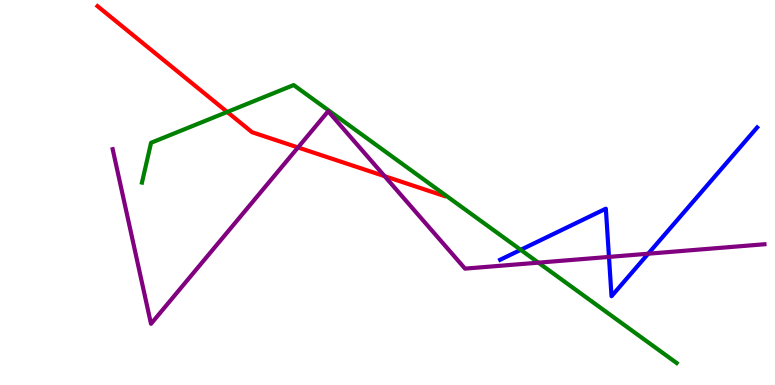[{'lines': ['blue', 'red'], 'intersections': []}, {'lines': ['green', 'red'], 'intersections': [{'x': 2.93, 'y': 7.09}]}, {'lines': ['purple', 'red'], 'intersections': [{'x': 3.85, 'y': 6.17}, {'x': 4.96, 'y': 5.42}]}, {'lines': ['blue', 'green'], 'intersections': [{'x': 6.72, 'y': 3.51}]}, {'lines': ['blue', 'purple'], 'intersections': [{'x': 7.86, 'y': 3.33}, {'x': 8.36, 'y': 3.41}]}, {'lines': ['green', 'purple'], 'intersections': [{'x': 6.95, 'y': 3.18}]}]